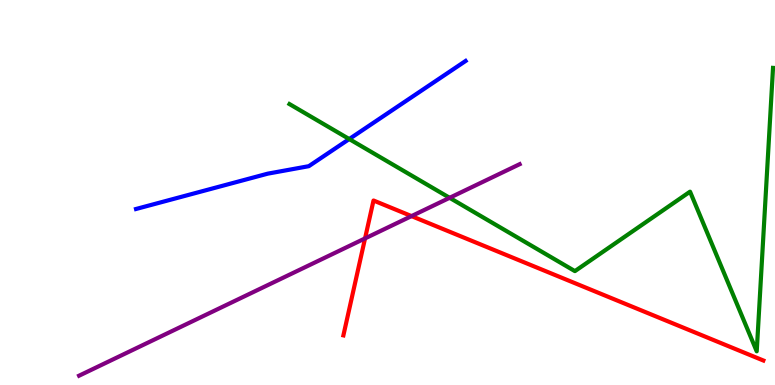[{'lines': ['blue', 'red'], 'intersections': []}, {'lines': ['green', 'red'], 'intersections': []}, {'lines': ['purple', 'red'], 'intersections': [{'x': 4.71, 'y': 3.81}, {'x': 5.31, 'y': 4.39}]}, {'lines': ['blue', 'green'], 'intersections': [{'x': 4.51, 'y': 6.39}]}, {'lines': ['blue', 'purple'], 'intersections': []}, {'lines': ['green', 'purple'], 'intersections': [{'x': 5.8, 'y': 4.86}]}]